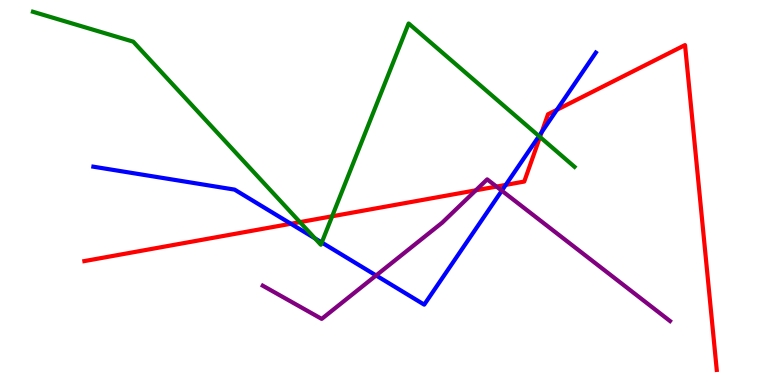[{'lines': ['blue', 'red'], 'intersections': [{'x': 3.75, 'y': 4.19}, {'x': 6.53, 'y': 5.2}, {'x': 6.99, 'y': 6.57}, {'x': 7.19, 'y': 7.15}]}, {'lines': ['green', 'red'], 'intersections': [{'x': 3.87, 'y': 4.23}, {'x': 4.29, 'y': 4.38}, {'x': 6.97, 'y': 6.44}]}, {'lines': ['purple', 'red'], 'intersections': [{'x': 6.14, 'y': 5.06}, {'x': 6.41, 'y': 5.15}]}, {'lines': ['blue', 'green'], 'intersections': [{'x': 4.06, 'y': 3.81}, {'x': 4.15, 'y': 3.7}, {'x': 6.95, 'y': 6.46}]}, {'lines': ['blue', 'purple'], 'intersections': [{'x': 4.85, 'y': 2.85}, {'x': 6.47, 'y': 5.05}]}, {'lines': ['green', 'purple'], 'intersections': []}]